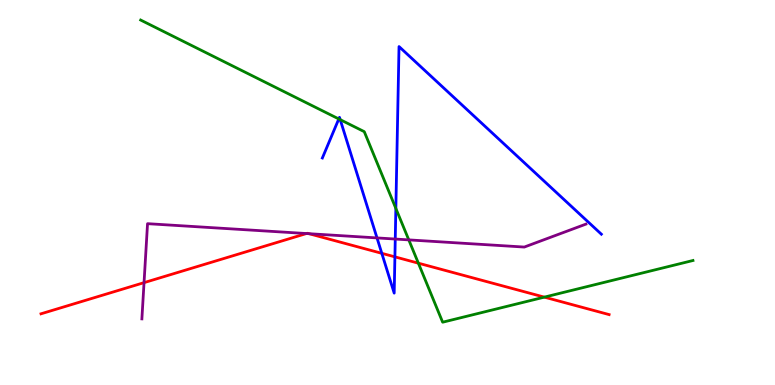[{'lines': ['blue', 'red'], 'intersections': [{'x': 4.93, 'y': 3.42}, {'x': 5.1, 'y': 3.33}]}, {'lines': ['green', 'red'], 'intersections': [{'x': 5.4, 'y': 3.16}, {'x': 7.02, 'y': 2.28}]}, {'lines': ['purple', 'red'], 'intersections': [{'x': 1.86, 'y': 2.66}, {'x': 3.95, 'y': 3.93}, {'x': 3.99, 'y': 3.93}]}, {'lines': ['blue', 'green'], 'intersections': [{'x': 4.37, 'y': 6.91}, {'x': 4.39, 'y': 6.89}, {'x': 5.11, 'y': 4.59}]}, {'lines': ['blue', 'purple'], 'intersections': [{'x': 4.86, 'y': 3.82}, {'x': 5.1, 'y': 3.79}]}, {'lines': ['green', 'purple'], 'intersections': [{'x': 5.27, 'y': 3.77}]}]